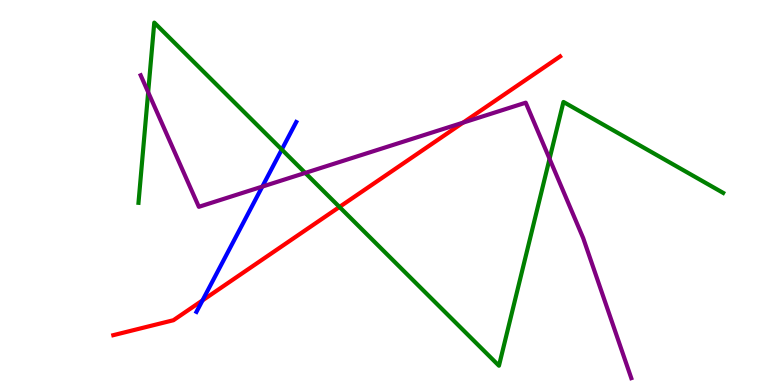[{'lines': ['blue', 'red'], 'intersections': [{'x': 2.61, 'y': 2.2}]}, {'lines': ['green', 'red'], 'intersections': [{'x': 4.38, 'y': 4.62}]}, {'lines': ['purple', 'red'], 'intersections': [{'x': 5.97, 'y': 6.81}]}, {'lines': ['blue', 'green'], 'intersections': [{'x': 3.64, 'y': 6.12}]}, {'lines': ['blue', 'purple'], 'intersections': [{'x': 3.38, 'y': 5.15}]}, {'lines': ['green', 'purple'], 'intersections': [{'x': 1.91, 'y': 7.6}, {'x': 3.94, 'y': 5.51}, {'x': 7.09, 'y': 5.87}]}]